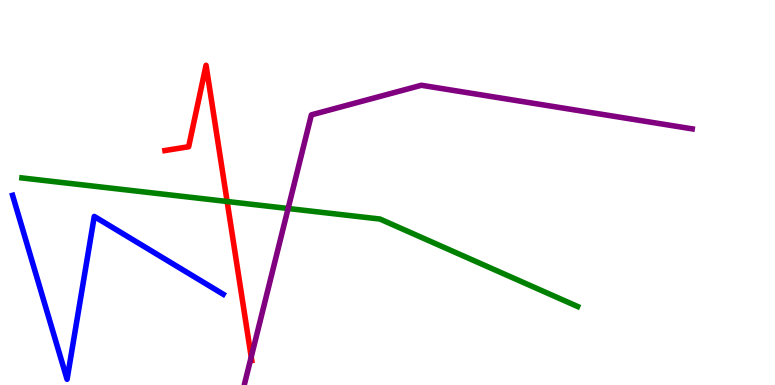[{'lines': ['blue', 'red'], 'intersections': []}, {'lines': ['green', 'red'], 'intersections': [{'x': 2.93, 'y': 4.77}]}, {'lines': ['purple', 'red'], 'intersections': [{'x': 3.24, 'y': 0.727}]}, {'lines': ['blue', 'green'], 'intersections': []}, {'lines': ['blue', 'purple'], 'intersections': []}, {'lines': ['green', 'purple'], 'intersections': [{'x': 3.72, 'y': 4.58}]}]